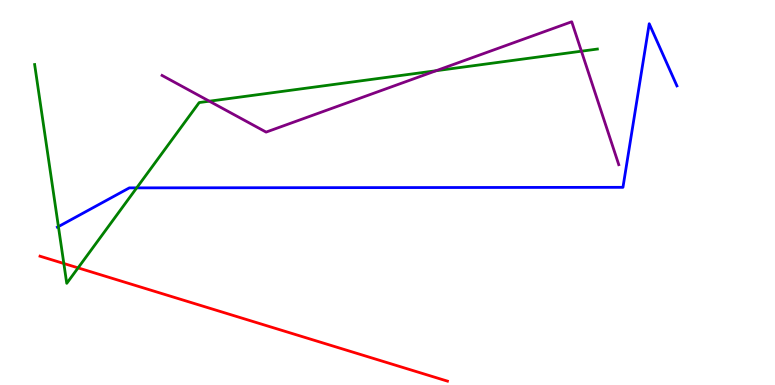[{'lines': ['blue', 'red'], 'intersections': []}, {'lines': ['green', 'red'], 'intersections': [{'x': 0.824, 'y': 3.16}, {'x': 1.01, 'y': 3.04}]}, {'lines': ['purple', 'red'], 'intersections': []}, {'lines': ['blue', 'green'], 'intersections': [{'x': 0.754, 'y': 4.11}, {'x': 1.76, 'y': 5.12}]}, {'lines': ['blue', 'purple'], 'intersections': []}, {'lines': ['green', 'purple'], 'intersections': [{'x': 2.7, 'y': 7.37}, {'x': 5.63, 'y': 8.16}, {'x': 7.5, 'y': 8.67}]}]